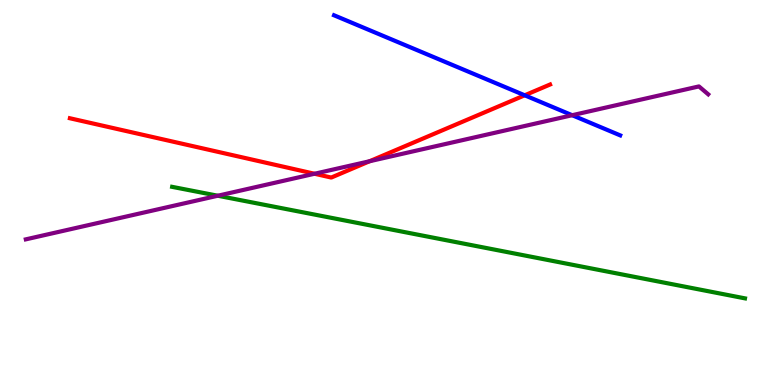[{'lines': ['blue', 'red'], 'intersections': [{'x': 6.77, 'y': 7.52}]}, {'lines': ['green', 'red'], 'intersections': []}, {'lines': ['purple', 'red'], 'intersections': [{'x': 4.06, 'y': 5.49}, {'x': 4.77, 'y': 5.81}]}, {'lines': ['blue', 'green'], 'intersections': []}, {'lines': ['blue', 'purple'], 'intersections': [{'x': 7.38, 'y': 7.01}]}, {'lines': ['green', 'purple'], 'intersections': [{'x': 2.81, 'y': 4.92}]}]